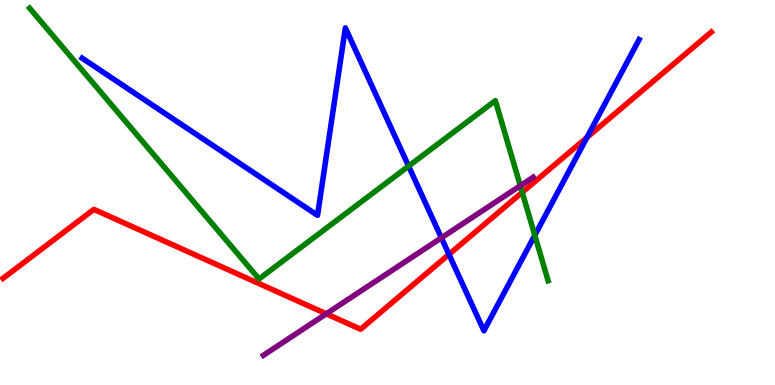[{'lines': ['blue', 'red'], 'intersections': [{'x': 5.79, 'y': 3.39}, {'x': 7.57, 'y': 6.43}]}, {'lines': ['green', 'red'], 'intersections': [{'x': 6.74, 'y': 5.01}]}, {'lines': ['purple', 'red'], 'intersections': [{'x': 4.21, 'y': 1.85}]}, {'lines': ['blue', 'green'], 'intersections': [{'x': 5.27, 'y': 5.69}, {'x': 6.9, 'y': 3.89}]}, {'lines': ['blue', 'purple'], 'intersections': [{'x': 5.7, 'y': 3.82}]}, {'lines': ['green', 'purple'], 'intersections': [{'x': 6.71, 'y': 5.18}]}]